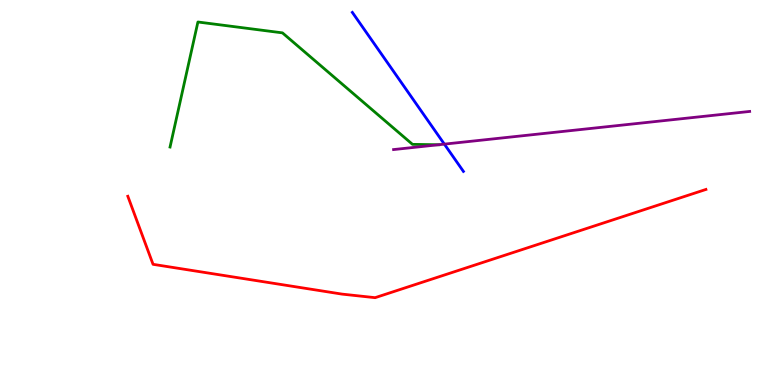[{'lines': ['blue', 'red'], 'intersections': []}, {'lines': ['green', 'red'], 'intersections': []}, {'lines': ['purple', 'red'], 'intersections': []}, {'lines': ['blue', 'green'], 'intersections': []}, {'lines': ['blue', 'purple'], 'intersections': [{'x': 5.73, 'y': 6.26}]}, {'lines': ['green', 'purple'], 'intersections': [{'x': 5.66, 'y': 6.24}]}]